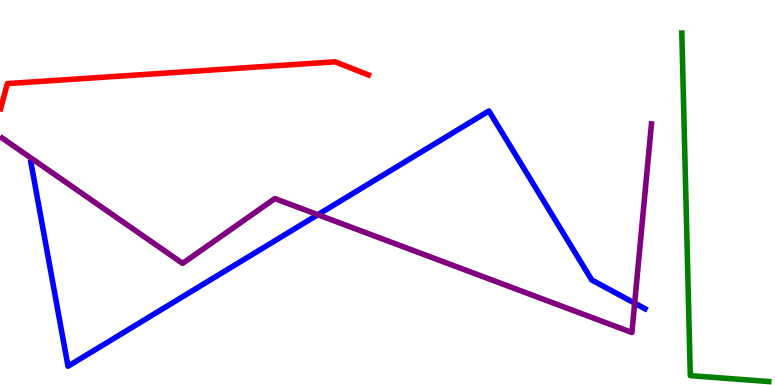[{'lines': ['blue', 'red'], 'intersections': []}, {'lines': ['green', 'red'], 'intersections': []}, {'lines': ['purple', 'red'], 'intersections': []}, {'lines': ['blue', 'green'], 'intersections': []}, {'lines': ['blue', 'purple'], 'intersections': [{'x': 4.1, 'y': 4.42}, {'x': 8.19, 'y': 2.13}]}, {'lines': ['green', 'purple'], 'intersections': []}]